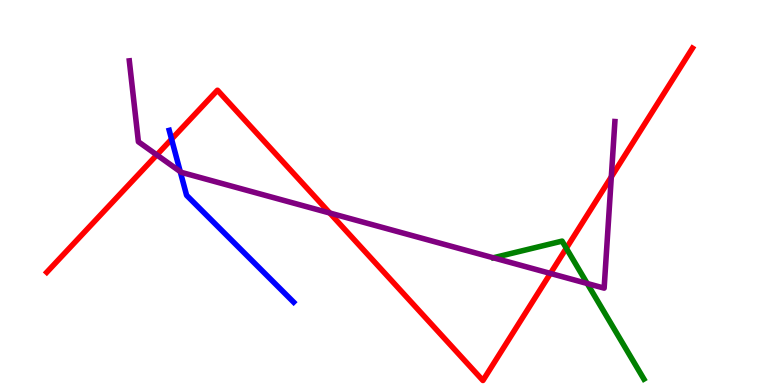[{'lines': ['blue', 'red'], 'intersections': [{'x': 2.21, 'y': 6.39}]}, {'lines': ['green', 'red'], 'intersections': [{'x': 7.31, 'y': 3.55}]}, {'lines': ['purple', 'red'], 'intersections': [{'x': 2.02, 'y': 5.98}, {'x': 4.26, 'y': 4.47}, {'x': 7.1, 'y': 2.9}, {'x': 7.89, 'y': 5.41}]}, {'lines': ['blue', 'green'], 'intersections': []}, {'lines': ['blue', 'purple'], 'intersections': [{'x': 2.33, 'y': 5.54}]}, {'lines': ['green', 'purple'], 'intersections': [{'x': 7.58, 'y': 2.64}]}]